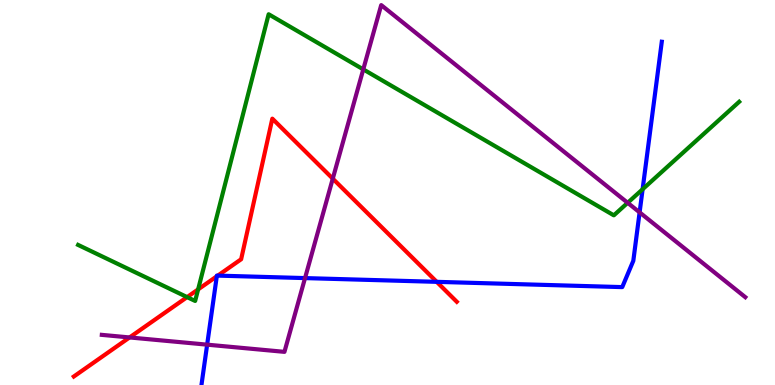[{'lines': ['blue', 'red'], 'intersections': [{'x': 2.8, 'y': 2.82}, {'x': 2.81, 'y': 2.84}, {'x': 5.64, 'y': 2.68}]}, {'lines': ['green', 'red'], 'intersections': [{'x': 2.41, 'y': 2.28}, {'x': 2.56, 'y': 2.48}]}, {'lines': ['purple', 'red'], 'intersections': [{'x': 1.67, 'y': 1.24}, {'x': 4.29, 'y': 5.36}]}, {'lines': ['blue', 'green'], 'intersections': [{'x': 8.29, 'y': 5.08}]}, {'lines': ['blue', 'purple'], 'intersections': [{'x': 2.67, 'y': 1.05}, {'x': 3.94, 'y': 2.78}, {'x': 8.25, 'y': 4.48}]}, {'lines': ['green', 'purple'], 'intersections': [{'x': 4.69, 'y': 8.2}, {'x': 8.1, 'y': 4.73}]}]